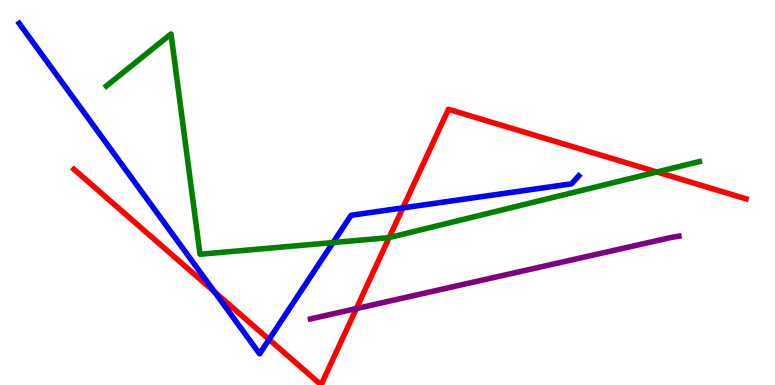[{'lines': ['blue', 'red'], 'intersections': [{'x': 2.77, 'y': 2.42}, {'x': 3.47, 'y': 1.18}, {'x': 5.2, 'y': 4.6}]}, {'lines': ['green', 'red'], 'intersections': [{'x': 5.02, 'y': 3.83}, {'x': 8.48, 'y': 5.53}]}, {'lines': ['purple', 'red'], 'intersections': [{'x': 4.6, 'y': 1.99}]}, {'lines': ['blue', 'green'], 'intersections': [{'x': 4.3, 'y': 3.7}]}, {'lines': ['blue', 'purple'], 'intersections': []}, {'lines': ['green', 'purple'], 'intersections': []}]